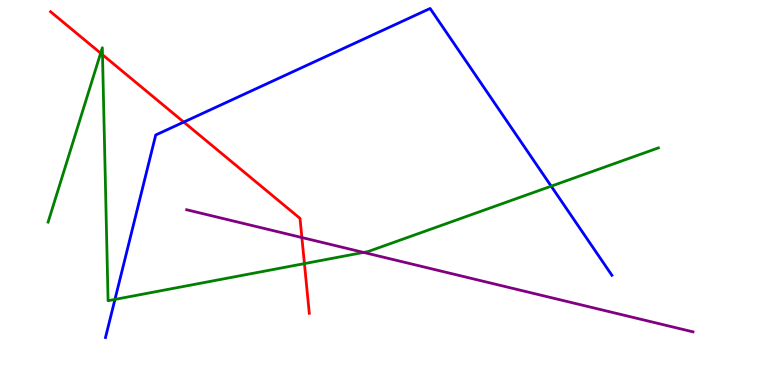[{'lines': ['blue', 'red'], 'intersections': [{'x': 2.37, 'y': 6.83}]}, {'lines': ['green', 'red'], 'intersections': [{'x': 1.3, 'y': 8.62}, {'x': 1.32, 'y': 8.58}, {'x': 3.93, 'y': 3.15}]}, {'lines': ['purple', 'red'], 'intersections': [{'x': 3.9, 'y': 3.83}]}, {'lines': ['blue', 'green'], 'intersections': [{'x': 1.48, 'y': 2.22}, {'x': 7.11, 'y': 5.16}]}, {'lines': ['blue', 'purple'], 'intersections': []}, {'lines': ['green', 'purple'], 'intersections': [{'x': 4.69, 'y': 3.44}]}]